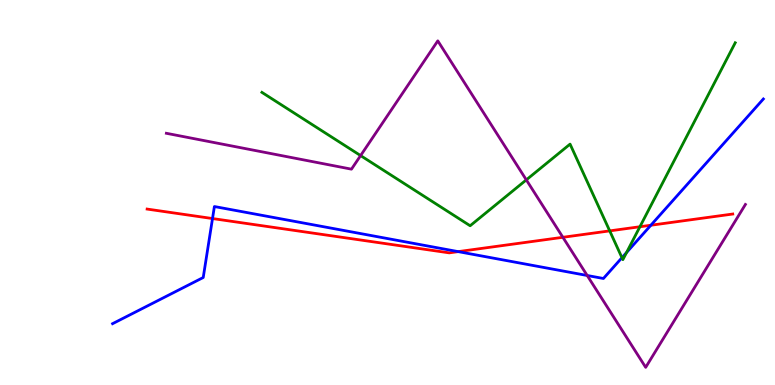[{'lines': ['blue', 'red'], 'intersections': [{'x': 2.74, 'y': 4.32}, {'x': 5.91, 'y': 3.46}, {'x': 8.4, 'y': 4.15}]}, {'lines': ['green', 'red'], 'intersections': [{'x': 7.87, 'y': 4.0}, {'x': 8.26, 'y': 4.11}]}, {'lines': ['purple', 'red'], 'intersections': [{'x': 7.26, 'y': 3.84}]}, {'lines': ['blue', 'green'], 'intersections': [{'x': 8.03, 'y': 3.31}, {'x': 8.08, 'y': 3.44}]}, {'lines': ['blue', 'purple'], 'intersections': [{'x': 7.58, 'y': 2.84}]}, {'lines': ['green', 'purple'], 'intersections': [{'x': 4.65, 'y': 5.96}, {'x': 6.79, 'y': 5.33}]}]